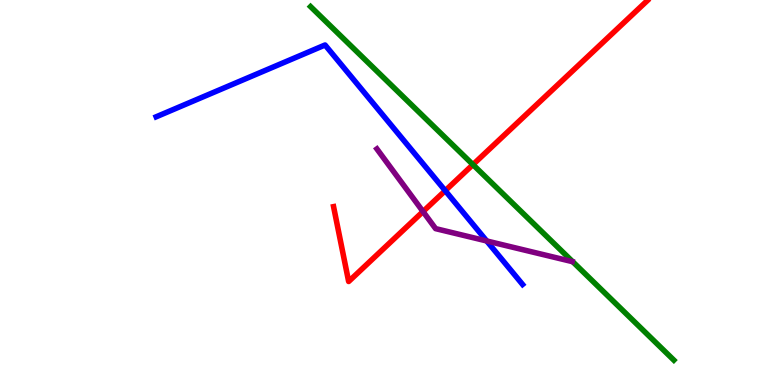[{'lines': ['blue', 'red'], 'intersections': [{'x': 5.74, 'y': 5.05}]}, {'lines': ['green', 'red'], 'intersections': [{'x': 6.1, 'y': 5.72}]}, {'lines': ['purple', 'red'], 'intersections': [{'x': 5.46, 'y': 4.5}]}, {'lines': ['blue', 'green'], 'intersections': []}, {'lines': ['blue', 'purple'], 'intersections': [{'x': 6.28, 'y': 3.74}]}, {'lines': ['green', 'purple'], 'intersections': []}]